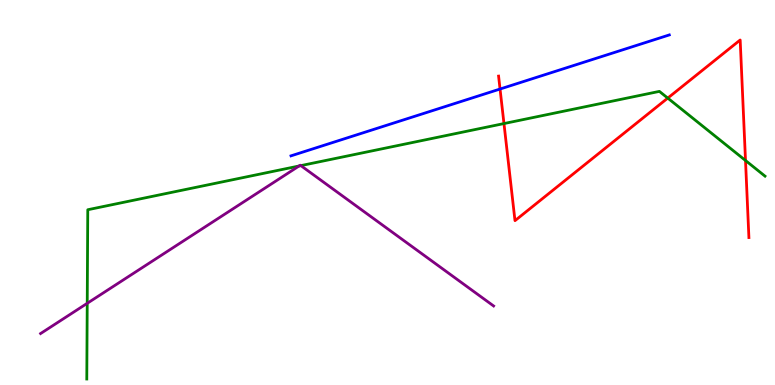[{'lines': ['blue', 'red'], 'intersections': [{'x': 6.45, 'y': 7.69}]}, {'lines': ['green', 'red'], 'intersections': [{'x': 6.5, 'y': 6.79}, {'x': 8.62, 'y': 7.45}, {'x': 9.62, 'y': 5.83}]}, {'lines': ['purple', 'red'], 'intersections': []}, {'lines': ['blue', 'green'], 'intersections': []}, {'lines': ['blue', 'purple'], 'intersections': []}, {'lines': ['green', 'purple'], 'intersections': [{'x': 1.13, 'y': 2.12}, {'x': 3.86, 'y': 5.69}, {'x': 3.88, 'y': 5.7}]}]